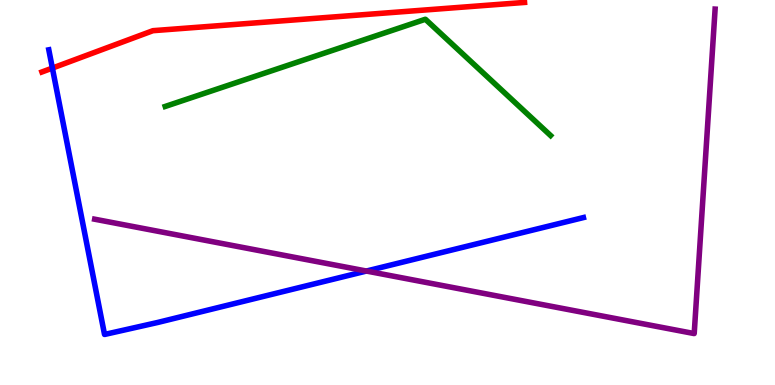[{'lines': ['blue', 'red'], 'intersections': [{'x': 0.676, 'y': 8.23}]}, {'lines': ['green', 'red'], 'intersections': []}, {'lines': ['purple', 'red'], 'intersections': []}, {'lines': ['blue', 'green'], 'intersections': []}, {'lines': ['blue', 'purple'], 'intersections': [{'x': 4.73, 'y': 2.96}]}, {'lines': ['green', 'purple'], 'intersections': []}]